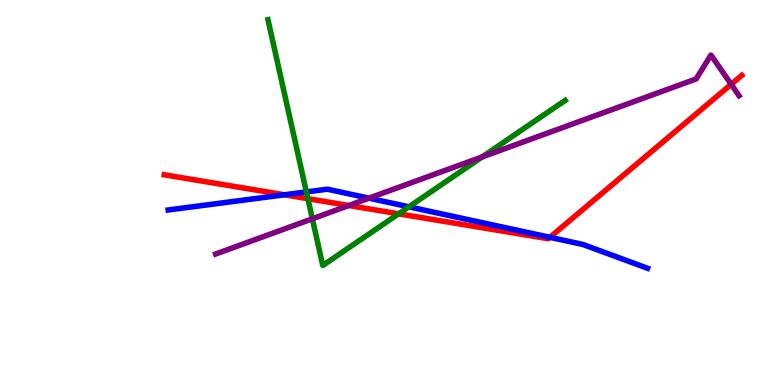[{'lines': ['blue', 'red'], 'intersections': [{'x': 3.67, 'y': 4.94}, {'x': 7.1, 'y': 3.84}]}, {'lines': ['green', 'red'], 'intersections': [{'x': 3.97, 'y': 4.84}, {'x': 5.14, 'y': 4.45}]}, {'lines': ['purple', 'red'], 'intersections': [{'x': 4.5, 'y': 4.66}, {'x': 9.43, 'y': 7.81}]}, {'lines': ['blue', 'green'], 'intersections': [{'x': 3.95, 'y': 5.01}, {'x': 5.28, 'y': 4.63}]}, {'lines': ['blue', 'purple'], 'intersections': [{'x': 4.76, 'y': 4.85}]}, {'lines': ['green', 'purple'], 'intersections': [{'x': 4.03, 'y': 4.32}, {'x': 6.22, 'y': 5.92}]}]